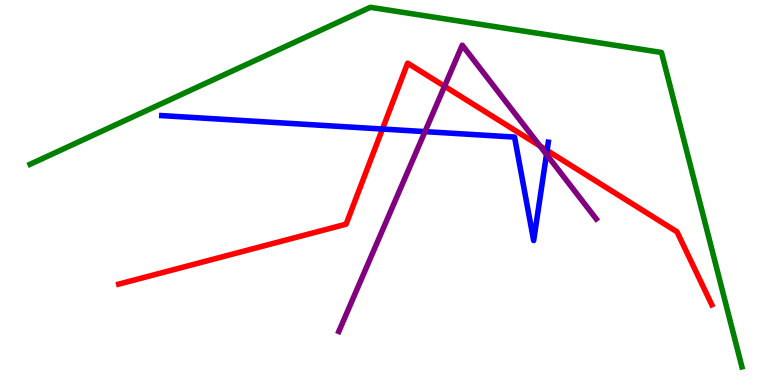[{'lines': ['blue', 'red'], 'intersections': [{'x': 4.94, 'y': 6.65}, {'x': 7.06, 'y': 6.09}]}, {'lines': ['green', 'red'], 'intersections': []}, {'lines': ['purple', 'red'], 'intersections': [{'x': 5.74, 'y': 7.76}, {'x': 6.97, 'y': 6.21}]}, {'lines': ['blue', 'green'], 'intersections': []}, {'lines': ['blue', 'purple'], 'intersections': [{'x': 5.48, 'y': 6.58}, {'x': 7.05, 'y': 5.99}]}, {'lines': ['green', 'purple'], 'intersections': []}]